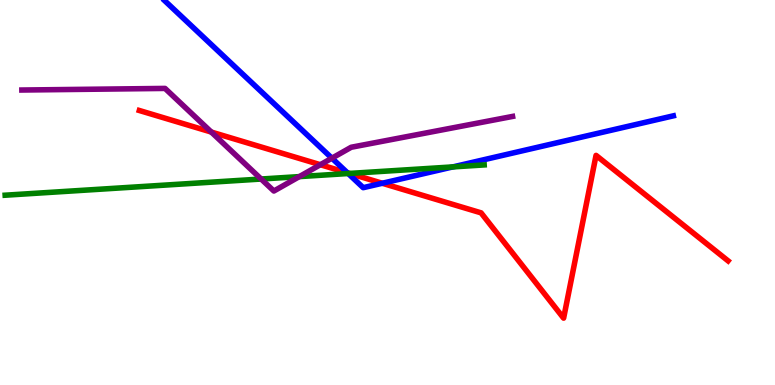[{'lines': ['blue', 'red'], 'intersections': [{'x': 4.48, 'y': 5.51}, {'x': 4.93, 'y': 5.24}]}, {'lines': ['green', 'red'], 'intersections': [{'x': 4.51, 'y': 5.5}]}, {'lines': ['purple', 'red'], 'intersections': [{'x': 2.73, 'y': 6.57}, {'x': 4.13, 'y': 5.72}]}, {'lines': ['blue', 'green'], 'intersections': [{'x': 4.49, 'y': 5.49}, {'x': 5.84, 'y': 5.66}]}, {'lines': ['blue', 'purple'], 'intersections': [{'x': 4.28, 'y': 5.89}]}, {'lines': ['green', 'purple'], 'intersections': [{'x': 3.37, 'y': 5.35}, {'x': 3.86, 'y': 5.41}]}]